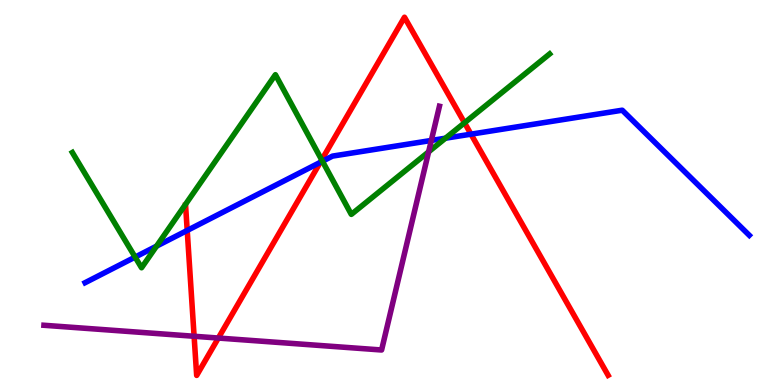[{'lines': ['blue', 'red'], 'intersections': [{'x': 2.42, 'y': 4.01}, {'x': 4.13, 'y': 5.78}, {'x': 6.08, 'y': 6.52}]}, {'lines': ['green', 'red'], 'intersections': [{'x': 4.15, 'y': 5.85}, {'x': 5.99, 'y': 6.81}]}, {'lines': ['purple', 'red'], 'intersections': [{'x': 2.5, 'y': 1.27}, {'x': 2.82, 'y': 1.22}]}, {'lines': ['blue', 'green'], 'intersections': [{'x': 1.74, 'y': 3.32}, {'x': 2.02, 'y': 3.61}, {'x': 4.16, 'y': 5.81}, {'x': 5.75, 'y': 6.41}]}, {'lines': ['blue', 'purple'], 'intersections': [{'x': 5.57, 'y': 6.35}]}, {'lines': ['green', 'purple'], 'intersections': [{'x': 5.53, 'y': 6.06}]}]